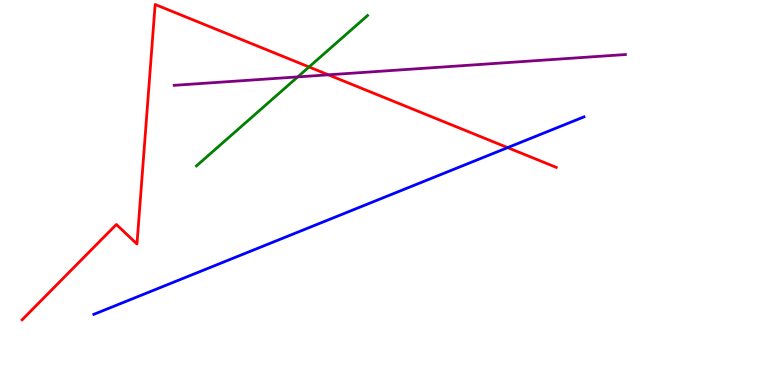[{'lines': ['blue', 'red'], 'intersections': [{'x': 6.55, 'y': 6.17}]}, {'lines': ['green', 'red'], 'intersections': [{'x': 3.99, 'y': 8.26}]}, {'lines': ['purple', 'red'], 'intersections': [{'x': 4.24, 'y': 8.06}]}, {'lines': ['blue', 'green'], 'intersections': []}, {'lines': ['blue', 'purple'], 'intersections': []}, {'lines': ['green', 'purple'], 'intersections': [{'x': 3.84, 'y': 8.0}]}]